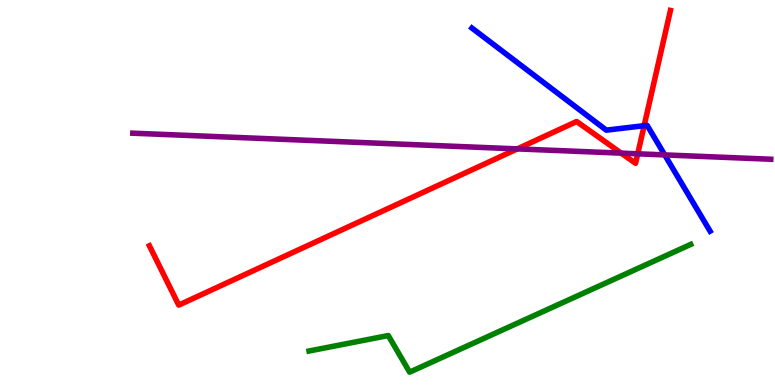[{'lines': ['blue', 'red'], 'intersections': [{'x': 8.31, 'y': 6.74}]}, {'lines': ['green', 'red'], 'intersections': []}, {'lines': ['purple', 'red'], 'intersections': [{'x': 6.68, 'y': 6.13}, {'x': 8.02, 'y': 6.02}, {'x': 8.23, 'y': 6.01}]}, {'lines': ['blue', 'green'], 'intersections': []}, {'lines': ['blue', 'purple'], 'intersections': [{'x': 8.58, 'y': 5.98}]}, {'lines': ['green', 'purple'], 'intersections': []}]